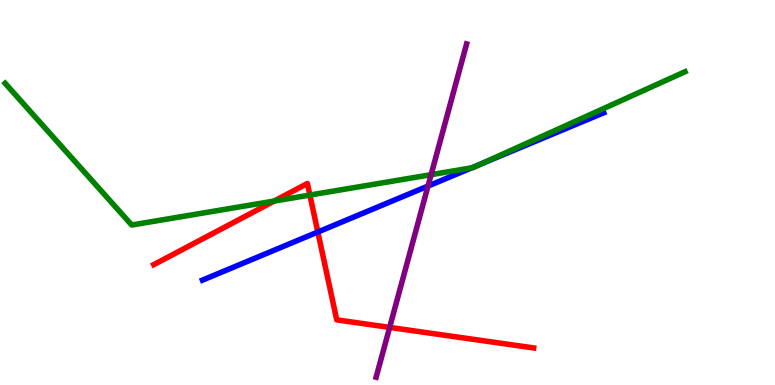[{'lines': ['blue', 'red'], 'intersections': [{'x': 4.1, 'y': 3.97}]}, {'lines': ['green', 'red'], 'intersections': [{'x': 3.54, 'y': 4.78}, {'x': 4.0, 'y': 4.93}]}, {'lines': ['purple', 'red'], 'intersections': [{'x': 5.03, 'y': 1.5}]}, {'lines': ['blue', 'green'], 'intersections': [{'x': 6.09, 'y': 5.64}, {'x': 6.21, 'y': 5.74}]}, {'lines': ['blue', 'purple'], 'intersections': [{'x': 5.52, 'y': 5.17}]}, {'lines': ['green', 'purple'], 'intersections': [{'x': 5.56, 'y': 5.46}]}]